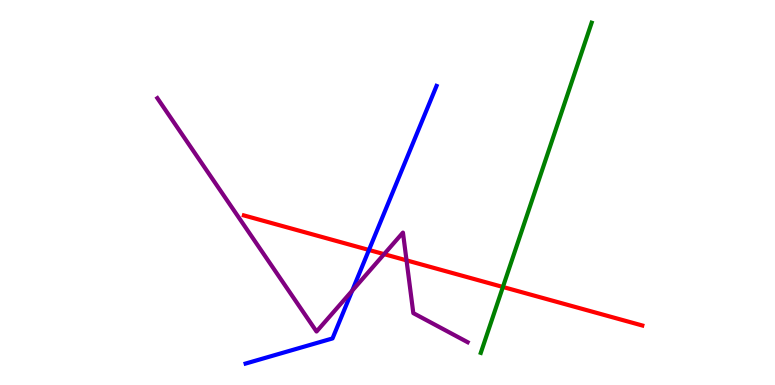[{'lines': ['blue', 'red'], 'intersections': [{'x': 4.76, 'y': 3.51}]}, {'lines': ['green', 'red'], 'intersections': [{'x': 6.49, 'y': 2.55}]}, {'lines': ['purple', 'red'], 'intersections': [{'x': 4.96, 'y': 3.4}, {'x': 5.25, 'y': 3.24}]}, {'lines': ['blue', 'green'], 'intersections': []}, {'lines': ['blue', 'purple'], 'intersections': [{'x': 4.54, 'y': 2.45}]}, {'lines': ['green', 'purple'], 'intersections': []}]